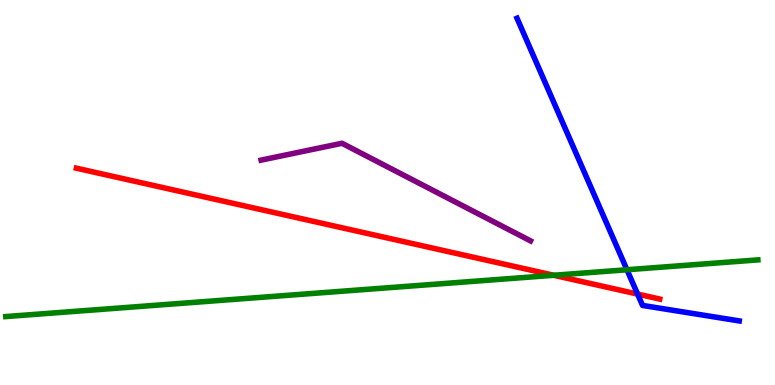[{'lines': ['blue', 'red'], 'intersections': [{'x': 8.23, 'y': 2.36}]}, {'lines': ['green', 'red'], 'intersections': [{'x': 7.15, 'y': 2.85}]}, {'lines': ['purple', 'red'], 'intersections': []}, {'lines': ['blue', 'green'], 'intersections': [{'x': 8.09, 'y': 2.99}]}, {'lines': ['blue', 'purple'], 'intersections': []}, {'lines': ['green', 'purple'], 'intersections': []}]